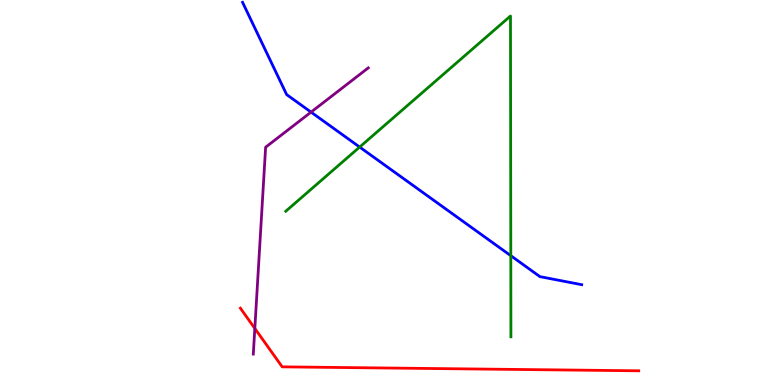[{'lines': ['blue', 'red'], 'intersections': []}, {'lines': ['green', 'red'], 'intersections': []}, {'lines': ['purple', 'red'], 'intersections': [{'x': 3.29, 'y': 1.47}]}, {'lines': ['blue', 'green'], 'intersections': [{'x': 4.64, 'y': 6.18}, {'x': 6.59, 'y': 3.36}]}, {'lines': ['blue', 'purple'], 'intersections': [{'x': 4.01, 'y': 7.09}]}, {'lines': ['green', 'purple'], 'intersections': []}]